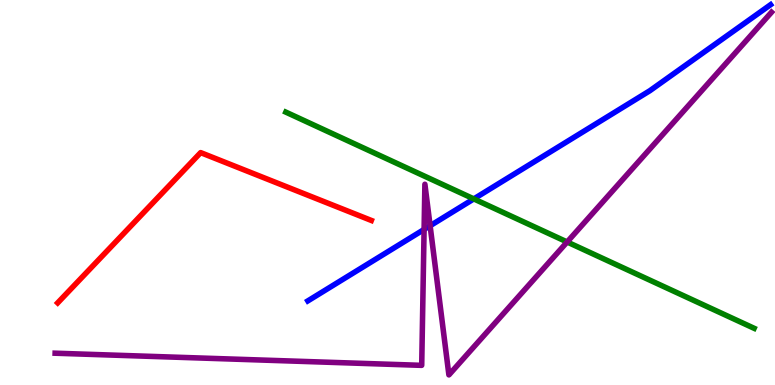[{'lines': ['blue', 'red'], 'intersections': []}, {'lines': ['green', 'red'], 'intersections': []}, {'lines': ['purple', 'red'], 'intersections': []}, {'lines': ['blue', 'green'], 'intersections': [{'x': 6.11, 'y': 4.83}]}, {'lines': ['blue', 'purple'], 'intersections': [{'x': 5.47, 'y': 4.04}, {'x': 5.55, 'y': 4.14}]}, {'lines': ['green', 'purple'], 'intersections': [{'x': 7.32, 'y': 3.71}]}]